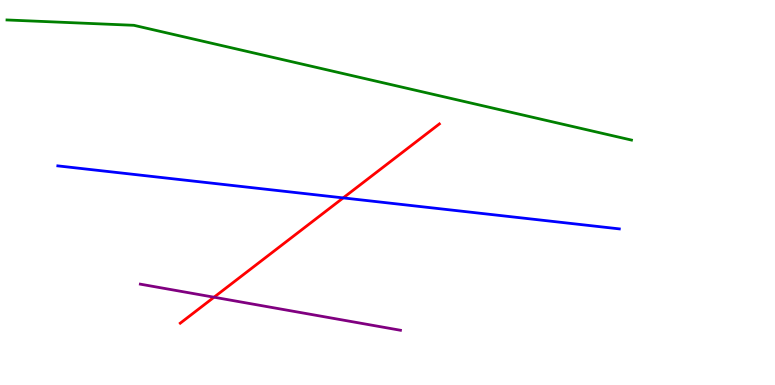[{'lines': ['blue', 'red'], 'intersections': [{'x': 4.43, 'y': 4.86}]}, {'lines': ['green', 'red'], 'intersections': []}, {'lines': ['purple', 'red'], 'intersections': [{'x': 2.76, 'y': 2.28}]}, {'lines': ['blue', 'green'], 'intersections': []}, {'lines': ['blue', 'purple'], 'intersections': []}, {'lines': ['green', 'purple'], 'intersections': []}]